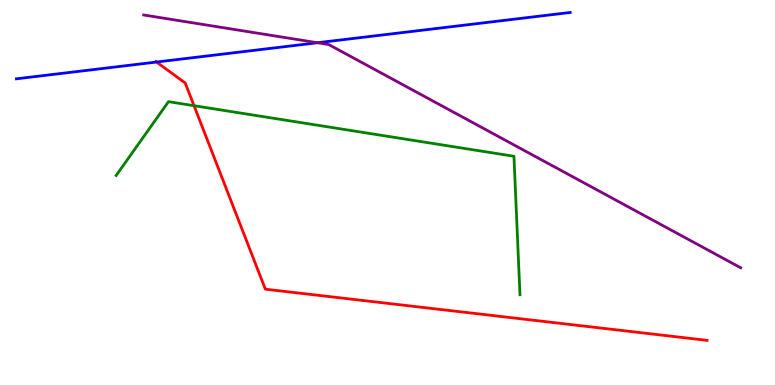[{'lines': ['blue', 'red'], 'intersections': [{'x': 2.02, 'y': 8.39}]}, {'lines': ['green', 'red'], 'intersections': [{'x': 2.5, 'y': 7.25}]}, {'lines': ['purple', 'red'], 'intersections': []}, {'lines': ['blue', 'green'], 'intersections': []}, {'lines': ['blue', 'purple'], 'intersections': [{'x': 4.1, 'y': 8.89}]}, {'lines': ['green', 'purple'], 'intersections': []}]